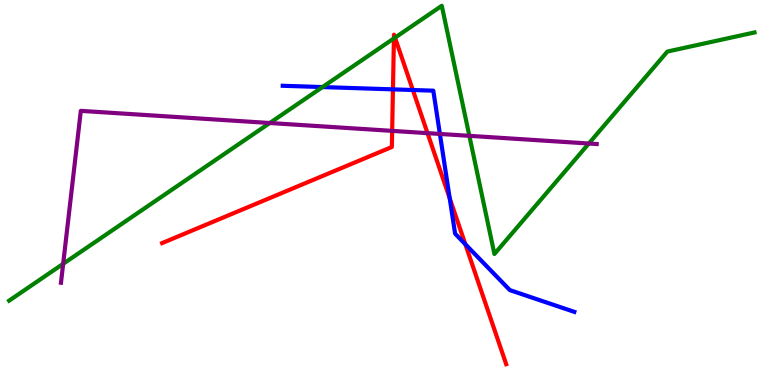[{'lines': ['blue', 'red'], 'intersections': [{'x': 5.07, 'y': 7.68}, {'x': 5.33, 'y': 7.66}, {'x': 5.8, 'y': 4.85}, {'x': 6.0, 'y': 3.66}]}, {'lines': ['green', 'red'], 'intersections': [{'x': 5.08, 'y': 9.0}, {'x': 5.1, 'y': 9.02}]}, {'lines': ['purple', 'red'], 'intersections': [{'x': 5.06, 'y': 6.6}, {'x': 5.52, 'y': 6.54}]}, {'lines': ['blue', 'green'], 'intersections': [{'x': 4.16, 'y': 7.74}]}, {'lines': ['blue', 'purple'], 'intersections': [{'x': 5.68, 'y': 6.52}]}, {'lines': ['green', 'purple'], 'intersections': [{'x': 0.815, 'y': 3.15}, {'x': 3.48, 'y': 6.81}, {'x': 6.06, 'y': 6.47}, {'x': 7.6, 'y': 6.27}]}]